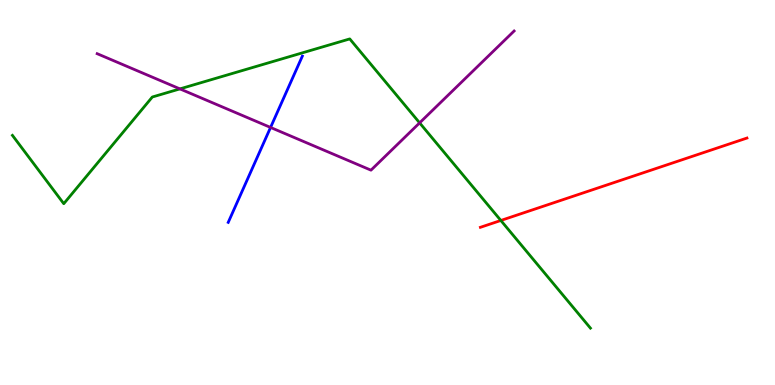[{'lines': ['blue', 'red'], 'intersections': []}, {'lines': ['green', 'red'], 'intersections': [{'x': 6.46, 'y': 4.27}]}, {'lines': ['purple', 'red'], 'intersections': []}, {'lines': ['blue', 'green'], 'intersections': []}, {'lines': ['blue', 'purple'], 'intersections': [{'x': 3.49, 'y': 6.69}]}, {'lines': ['green', 'purple'], 'intersections': [{'x': 2.32, 'y': 7.69}, {'x': 5.41, 'y': 6.81}]}]